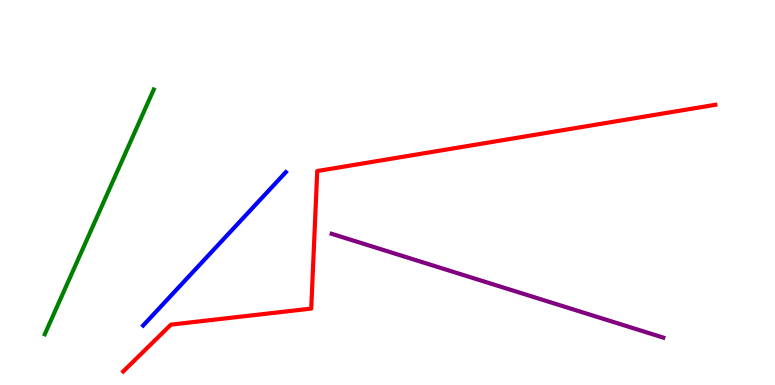[{'lines': ['blue', 'red'], 'intersections': []}, {'lines': ['green', 'red'], 'intersections': []}, {'lines': ['purple', 'red'], 'intersections': []}, {'lines': ['blue', 'green'], 'intersections': []}, {'lines': ['blue', 'purple'], 'intersections': []}, {'lines': ['green', 'purple'], 'intersections': []}]